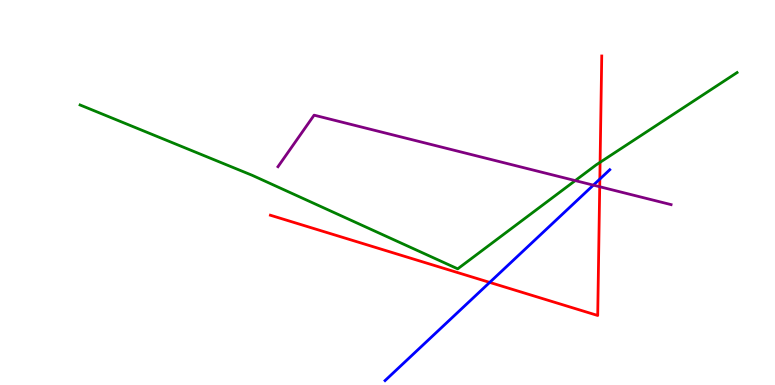[{'lines': ['blue', 'red'], 'intersections': [{'x': 6.32, 'y': 2.66}, {'x': 7.74, 'y': 5.35}]}, {'lines': ['green', 'red'], 'intersections': [{'x': 7.74, 'y': 5.78}]}, {'lines': ['purple', 'red'], 'intersections': [{'x': 7.74, 'y': 5.15}]}, {'lines': ['blue', 'green'], 'intersections': []}, {'lines': ['blue', 'purple'], 'intersections': [{'x': 7.66, 'y': 5.19}]}, {'lines': ['green', 'purple'], 'intersections': [{'x': 7.42, 'y': 5.31}]}]